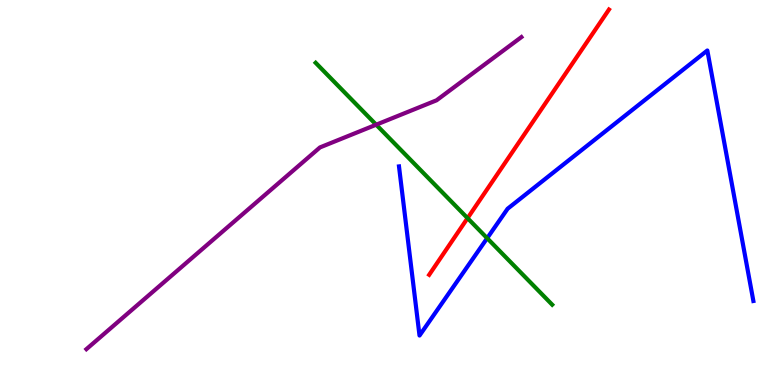[{'lines': ['blue', 'red'], 'intersections': []}, {'lines': ['green', 'red'], 'intersections': [{'x': 6.03, 'y': 4.33}]}, {'lines': ['purple', 'red'], 'intersections': []}, {'lines': ['blue', 'green'], 'intersections': [{'x': 6.29, 'y': 3.81}]}, {'lines': ['blue', 'purple'], 'intersections': []}, {'lines': ['green', 'purple'], 'intersections': [{'x': 4.85, 'y': 6.76}]}]